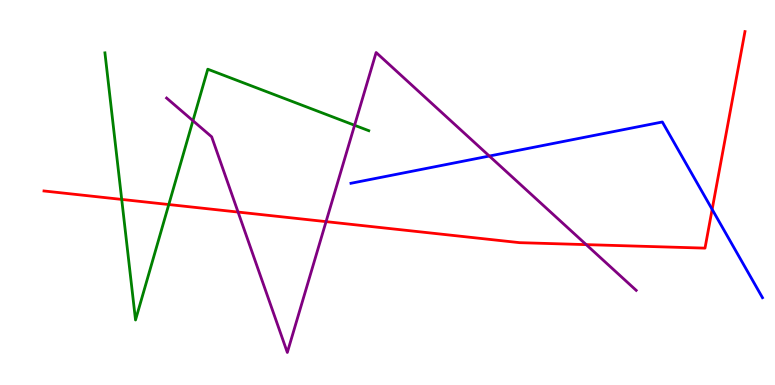[{'lines': ['blue', 'red'], 'intersections': [{'x': 9.19, 'y': 4.56}]}, {'lines': ['green', 'red'], 'intersections': [{'x': 1.57, 'y': 4.82}, {'x': 2.18, 'y': 4.69}]}, {'lines': ['purple', 'red'], 'intersections': [{'x': 3.07, 'y': 4.49}, {'x': 4.21, 'y': 4.24}, {'x': 7.56, 'y': 3.65}]}, {'lines': ['blue', 'green'], 'intersections': []}, {'lines': ['blue', 'purple'], 'intersections': [{'x': 6.31, 'y': 5.95}]}, {'lines': ['green', 'purple'], 'intersections': [{'x': 2.49, 'y': 6.86}, {'x': 4.58, 'y': 6.75}]}]